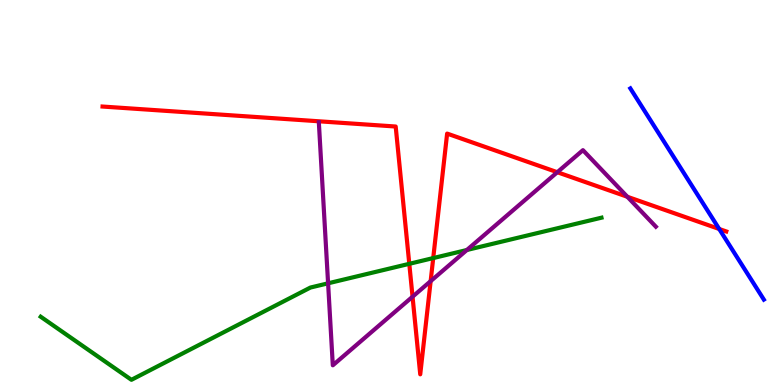[{'lines': ['blue', 'red'], 'intersections': [{'x': 9.28, 'y': 4.05}]}, {'lines': ['green', 'red'], 'intersections': [{'x': 5.28, 'y': 3.15}, {'x': 5.59, 'y': 3.3}]}, {'lines': ['purple', 'red'], 'intersections': [{'x': 5.32, 'y': 2.29}, {'x': 5.56, 'y': 2.7}, {'x': 7.19, 'y': 5.53}, {'x': 8.09, 'y': 4.89}]}, {'lines': ['blue', 'green'], 'intersections': []}, {'lines': ['blue', 'purple'], 'intersections': []}, {'lines': ['green', 'purple'], 'intersections': [{'x': 4.23, 'y': 2.64}, {'x': 6.02, 'y': 3.51}]}]